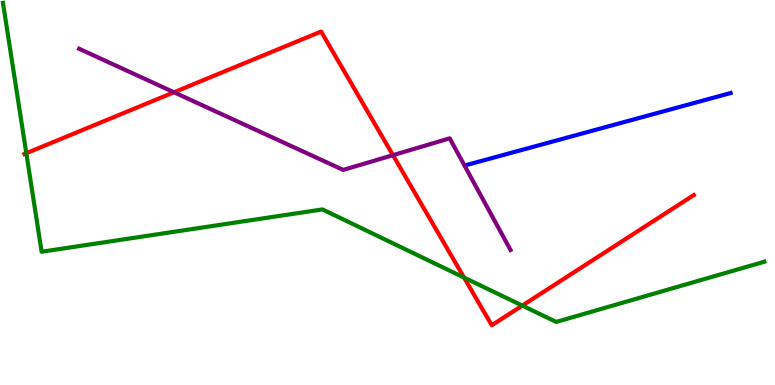[{'lines': ['blue', 'red'], 'intersections': []}, {'lines': ['green', 'red'], 'intersections': [{'x': 0.34, 'y': 6.02}, {'x': 5.99, 'y': 2.79}, {'x': 6.74, 'y': 2.06}]}, {'lines': ['purple', 'red'], 'intersections': [{'x': 2.24, 'y': 7.6}, {'x': 5.07, 'y': 5.97}]}, {'lines': ['blue', 'green'], 'intersections': []}, {'lines': ['blue', 'purple'], 'intersections': []}, {'lines': ['green', 'purple'], 'intersections': []}]